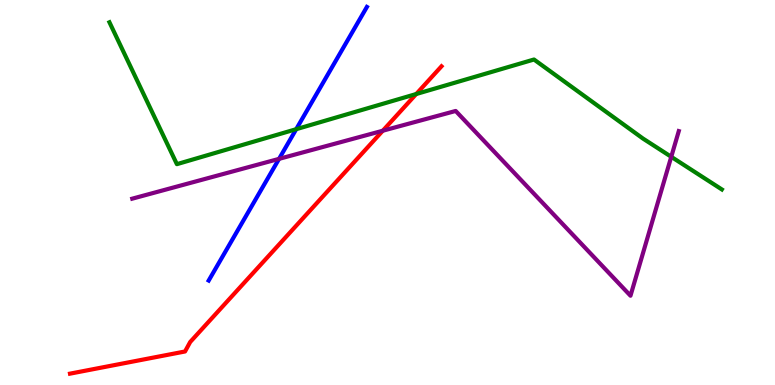[{'lines': ['blue', 'red'], 'intersections': []}, {'lines': ['green', 'red'], 'intersections': [{'x': 5.37, 'y': 7.56}]}, {'lines': ['purple', 'red'], 'intersections': [{'x': 4.94, 'y': 6.6}]}, {'lines': ['blue', 'green'], 'intersections': [{'x': 3.82, 'y': 6.64}]}, {'lines': ['blue', 'purple'], 'intersections': [{'x': 3.6, 'y': 5.87}]}, {'lines': ['green', 'purple'], 'intersections': [{'x': 8.66, 'y': 5.93}]}]